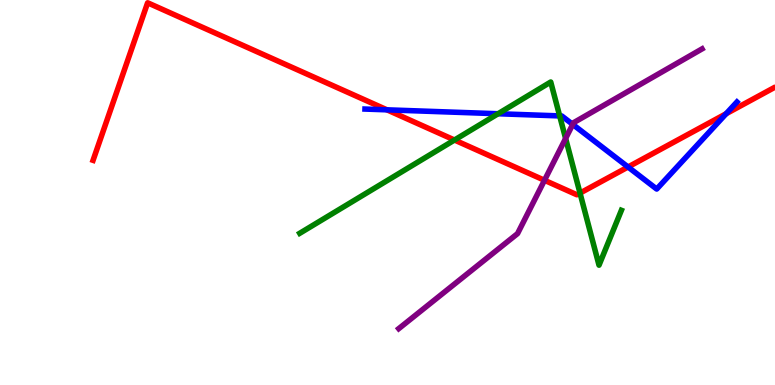[{'lines': ['blue', 'red'], 'intersections': [{'x': 4.99, 'y': 7.15}, {'x': 8.1, 'y': 5.66}, {'x': 9.37, 'y': 7.05}]}, {'lines': ['green', 'red'], 'intersections': [{'x': 5.86, 'y': 6.36}, {'x': 7.48, 'y': 4.98}]}, {'lines': ['purple', 'red'], 'intersections': [{'x': 7.03, 'y': 5.32}]}, {'lines': ['blue', 'green'], 'intersections': [{'x': 6.43, 'y': 7.05}, {'x': 7.22, 'y': 6.99}]}, {'lines': ['blue', 'purple'], 'intersections': [{'x': 7.39, 'y': 6.77}]}, {'lines': ['green', 'purple'], 'intersections': [{'x': 7.3, 'y': 6.4}]}]